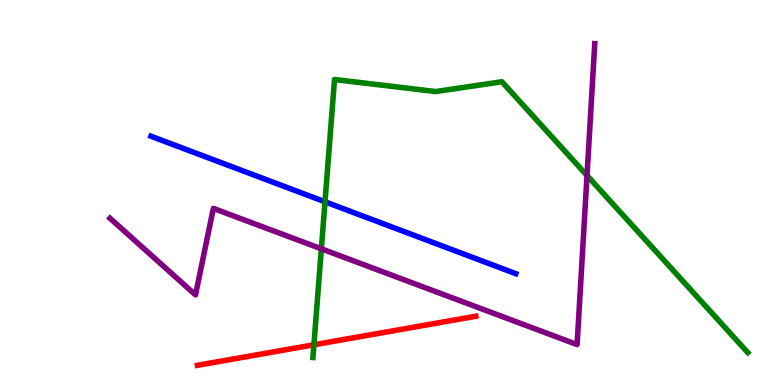[{'lines': ['blue', 'red'], 'intersections': []}, {'lines': ['green', 'red'], 'intersections': [{'x': 4.05, 'y': 1.04}]}, {'lines': ['purple', 'red'], 'intersections': []}, {'lines': ['blue', 'green'], 'intersections': [{'x': 4.19, 'y': 4.76}]}, {'lines': ['blue', 'purple'], 'intersections': []}, {'lines': ['green', 'purple'], 'intersections': [{'x': 4.15, 'y': 3.54}, {'x': 7.57, 'y': 5.44}]}]